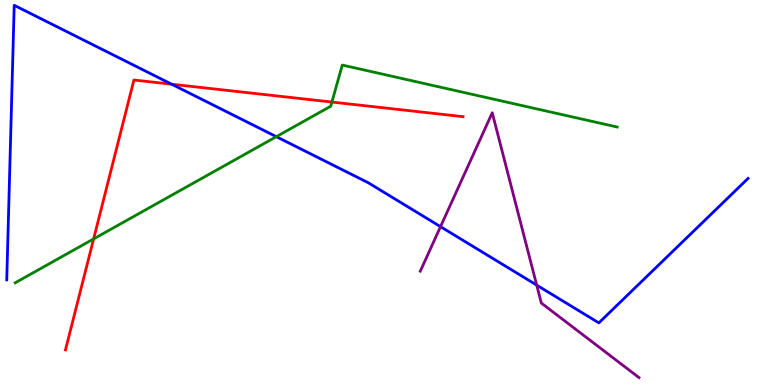[{'lines': ['blue', 'red'], 'intersections': [{'x': 2.21, 'y': 7.81}]}, {'lines': ['green', 'red'], 'intersections': [{'x': 1.21, 'y': 3.79}, {'x': 4.28, 'y': 7.35}]}, {'lines': ['purple', 'red'], 'intersections': []}, {'lines': ['blue', 'green'], 'intersections': [{'x': 3.57, 'y': 6.45}]}, {'lines': ['blue', 'purple'], 'intersections': [{'x': 5.68, 'y': 4.11}, {'x': 6.93, 'y': 2.59}]}, {'lines': ['green', 'purple'], 'intersections': []}]